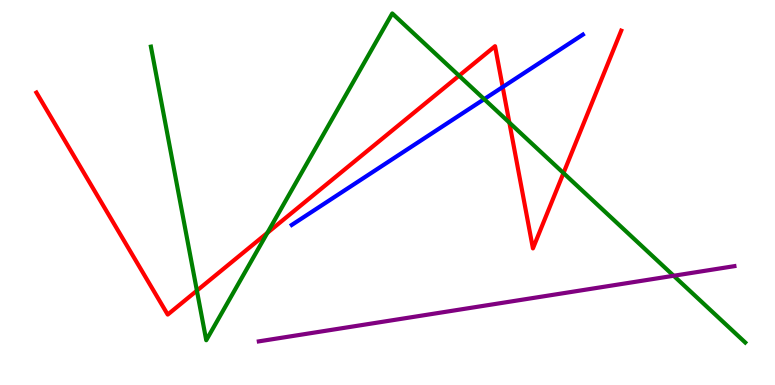[{'lines': ['blue', 'red'], 'intersections': [{'x': 6.49, 'y': 7.74}]}, {'lines': ['green', 'red'], 'intersections': [{'x': 2.54, 'y': 2.45}, {'x': 3.45, 'y': 3.95}, {'x': 5.92, 'y': 8.03}, {'x': 6.57, 'y': 6.82}, {'x': 7.27, 'y': 5.5}]}, {'lines': ['purple', 'red'], 'intersections': []}, {'lines': ['blue', 'green'], 'intersections': [{'x': 6.25, 'y': 7.43}]}, {'lines': ['blue', 'purple'], 'intersections': []}, {'lines': ['green', 'purple'], 'intersections': [{'x': 8.69, 'y': 2.84}]}]